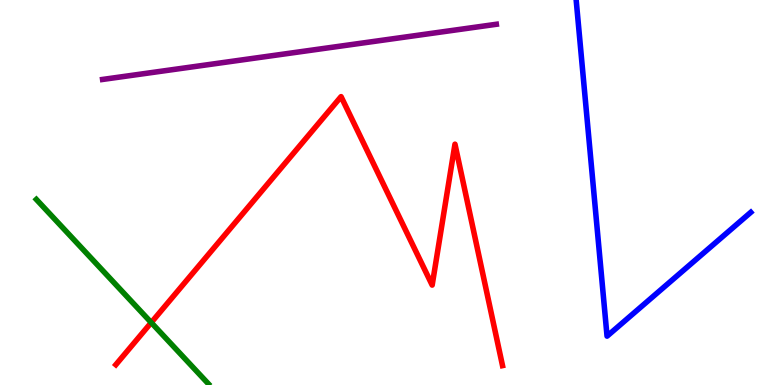[{'lines': ['blue', 'red'], 'intersections': []}, {'lines': ['green', 'red'], 'intersections': [{'x': 1.95, 'y': 1.62}]}, {'lines': ['purple', 'red'], 'intersections': []}, {'lines': ['blue', 'green'], 'intersections': []}, {'lines': ['blue', 'purple'], 'intersections': []}, {'lines': ['green', 'purple'], 'intersections': []}]